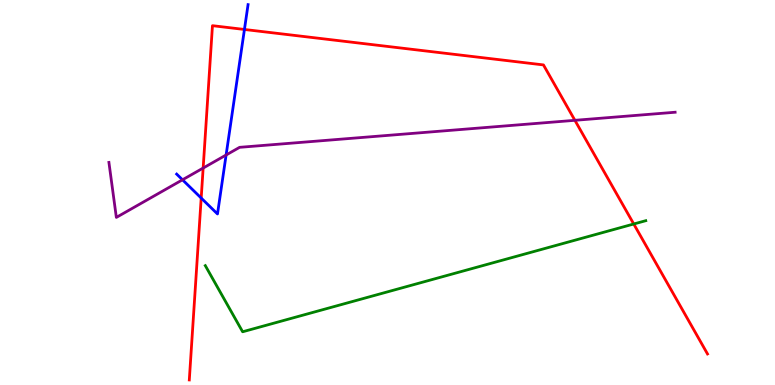[{'lines': ['blue', 'red'], 'intersections': [{'x': 2.6, 'y': 4.86}, {'x': 3.15, 'y': 9.23}]}, {'lines': ['green', 'red'], 'intersections': [{'x': 8.18, 'y': 4.18}]}, {'lines': ['purple', 'red'], 'intersections': [{'x': 2.62, 'y': 5.63}, {'x': 7.42, 'y': 6.87}]}, {'lines': ['blue', 'green'], 'intersections': []}, {'lines': ['blue', 'purple'], 'intersections': [{'x': 2.35, 'y': 5.33}, {'x': 2.92, 'y': 5.97}]}, {'lines': ['green', 'purple'], 'intersections': []}]